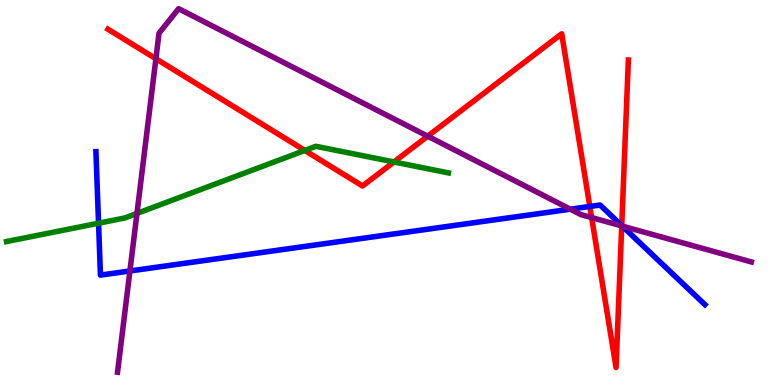[{'lines': ['blue', 'red'], 'intersections': [{'x': 7.61, 'y': 4.64}, {'x': 8.02, 'y': 4.14}]}, {'lines': ['green', 'red'], 'intersections': [{'x': 3.93, 'y': 6.09}, {'x': 5.08, 'y': 5.79}]}, {'lines': ['purple', 'red'], 'intersections': [{'x': 2.01, 'y': 8.47}, {'x': 5.52, 'y': 6.46}, {'x': 7.63, 'y': 4.35}, {'x': 8.02, 'y': 4.13}]}, {'lines': ['blue', 'green'], 'intersections': [{'x': 1.27, 'y': 4.2}]}, {'lines': ['blue', 'purple'], 'intersections': [{'x': 1.68, 'y': 2.96}, {'x': 7.36, 'y': 4.57}, {'x': 8.03, 'y': 4.13}]}, {'lines': ['green', 'purple'], 'intersections': [{'x': 1.77, 'y': 4.46}]}]